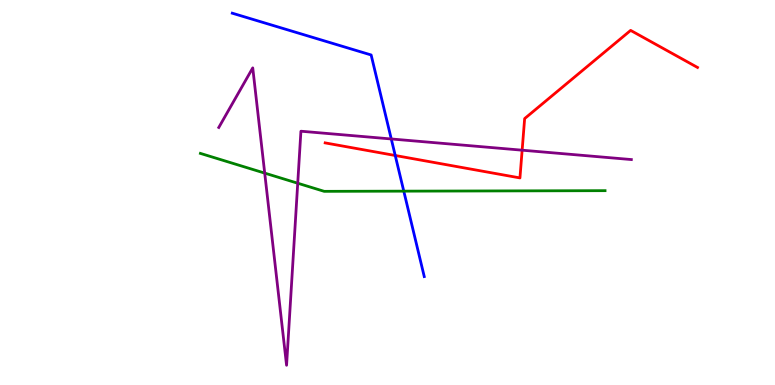[{'lines': ['blue', 'red'], 'intersections': [{'x': 5.1, 'y': 5.96}]}, {'lines': ['green', 'red'], 'intersections': []}, {'lines': ['purple', 'red'], 'intersections': [{'x': 6.74, 'y': 6.1}]}, {'lines': ['blue', 'green'], 'intersections': [{'x': 5.21, 'y': 5.04}]}, {'lines': ['blue', 'purple'], 'intersections': [{'x': 5.05, 'y': 6.39}]}, {'lines': ['green', 'purple'], 'intersections': [{'x': 3.42, 'y': 5.5}, {'x': 3.84, 'y': 5.24}]}]